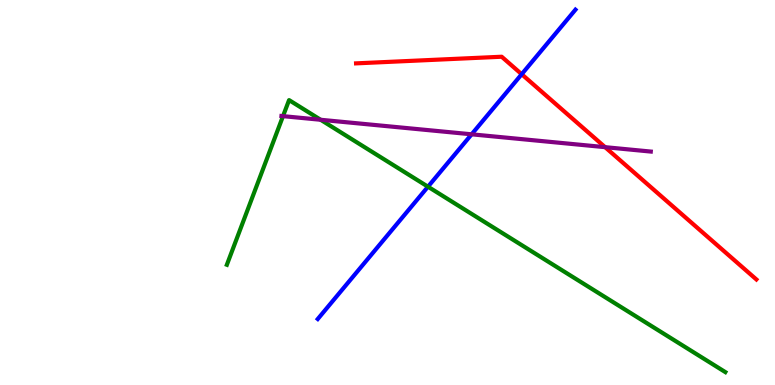[{'lines': ['blue', 'red'], 'intersections': [{'x': 6.73, 'y': 8.07}]}, {'lines': ['green', 'red'], 'intersections': []}, {'lines': ['purple', 'red'], 'intersections': [{'x': 7.81, 'y': 6.18}]}, {'lines': ['blue', 'green'], 'intersections': [{'x': 5.52, 'y': 5.15}]}, {'lines': ['blue', 'purple'], 'intersections': [{'x': 6.09, 'y': 6.51}]}, {'lines': ['green', 'purple'], 'intersections': [{'x': 3.65, 'y': 6.98}, {'x': 4.14, 'y': 6.89}]}]